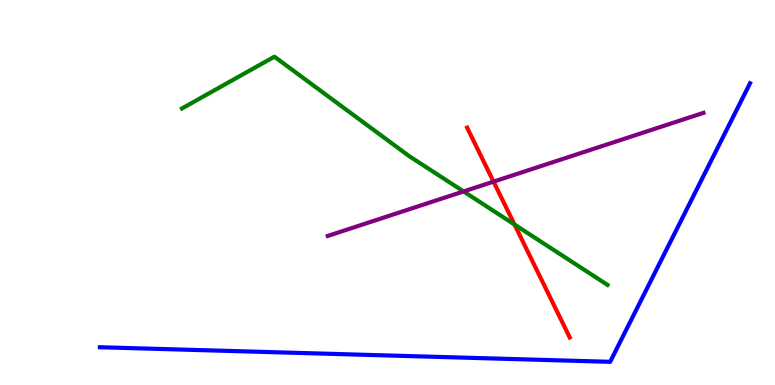[{'lines': ['blue', 'red'], 'intersections': []}, {'lines': ['green', 'red'], 'intersections': [{'x': 6.64, 'y': 4.17}]}, {'lines': ['purple', 'red'], 'intersections': [{'x': 6.37, 'y': 5.28}]}, {'lines': ['blue', 'green'], 'intersections': []}, {'lines': ['blue', 'purple'], 'intersections': []}, {'lines': ['green', 'purple'], 'intersections': [{'x': 5.98, 'y': 5.03}]}]